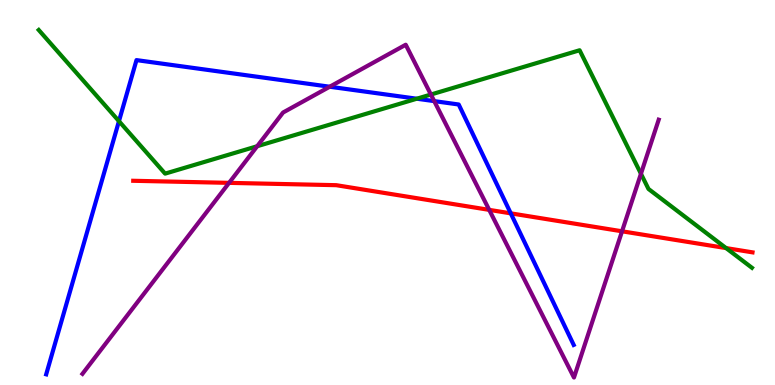[{'lines': ['blue', 'red'], 'intersections': [{'x': 6.59, 'y': 4.46}]}, {'lines': ['green', 'red'], 'intersections': [{'x': 9.37, 'y': 3.56}]}, {'lines': ['purple', 'red'], 'intersections': [{'x': 2.96, 'y': 5.25}, {'x': 6.31, 'y': 4.55}, {'x': 8.03, 'y': 3.99}]}, {'lines': ['blue', 'green'], 'intersections': [{'x': 1.53, 'y': 6.85}, {'x': 5.38, 'y': 7.44}]}, {'lines': ['blue', 'purple'], 'intersections': [{'x': 4.25, 'y': 7.75}, {'x': 5.6, 'y': 7.37}]}, {'lines': ['green', 'purple'], 'intersections': [{'x': 3.32, 'y': 6.2}, {'x': 5.56, 'y': 7.54}, {'x': 8.27, 'y': 5.49}]}]